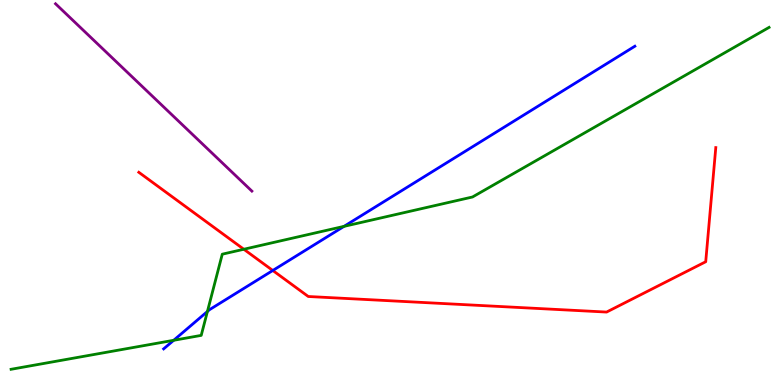[{'lines': ['blue', 'red'], 'intersections': [{'x': 3.52, 'y': 2.97}]}, {'lines': ['green', 'red'], 'intersections': [{'x': 3.15, 'y': 3.53}]}, {'lines': ['purple', 'red'], 'intersections': []}, {'lines': ['blue', 'green'], 'intersections': [{'x': 2.24, 'y': 1.16}, {'x': 2.68, 'y': 1.91}, {'x': 4.44, 'y': 4.12}]}, {'lines': ['blue', 'purple'], 'intersections': []}, {'lines': ['green', 'purple'], 'intersections': []}]